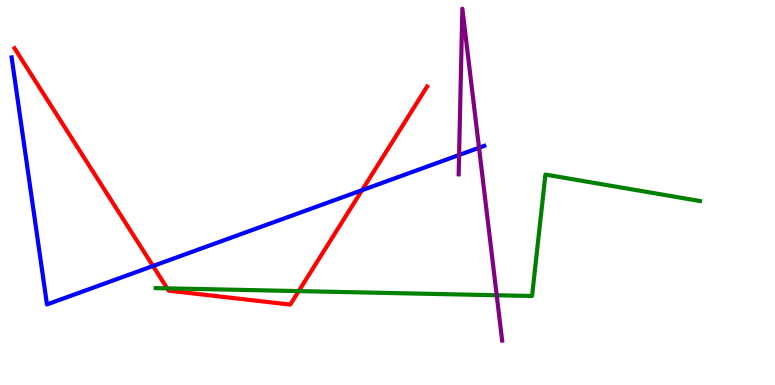[{'lines': ['blue', 'red'], 'intersections': [{'x': 1.97, 'y': 3.09}, {'x': 4.67, 'y': 5.06}]}, {'lines': ['green', 'red'], 'intersections': [{'x': 2.16, 'y': 2.51}, {'x': 3.85, 'y': 2.44}]}, {'lines': ['purple', 'red'], 'intersections': []}, {'lines': ['blue', 'green'], 'intersections': []}, {'lines': ['blue', 'purple'], 'intersections': [{'x': 5.92, 'y': 5.97}, {'x': 6.18, 'y': 6.16}]}, {'lines': ['green', 'purple'], 'intersections': [{'x': 6.41, 'y': 2.33}]}]